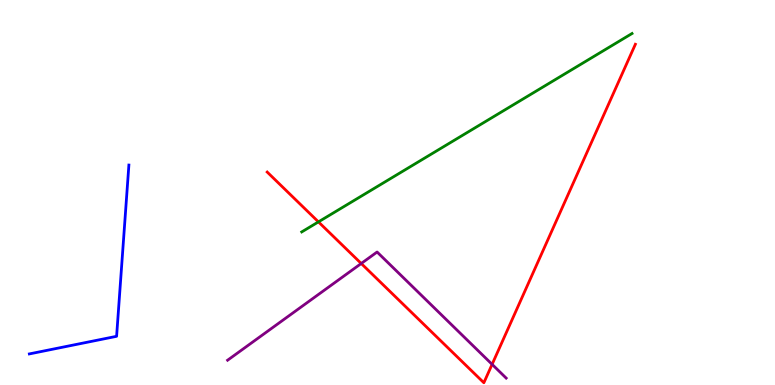[{'lines': ['blue', 'red'], 'intersections': []}, {'lines': ['green', 'red'], 'intersections': [{'x': 4.11, 'y': 4.24}]}, {'lines': ['purple', 'red'], 'intersections': [{'x': 4.66, 'y': 3.16}, {'x': 6.35, 'y': 0.536}]}, {'lines': ['blue', 'green'], 'intersections': []}, {'lines': ['blue', 'purple'], 'intersections': []}, {'lines': ['green', 'purple'], 'intersections': []}]